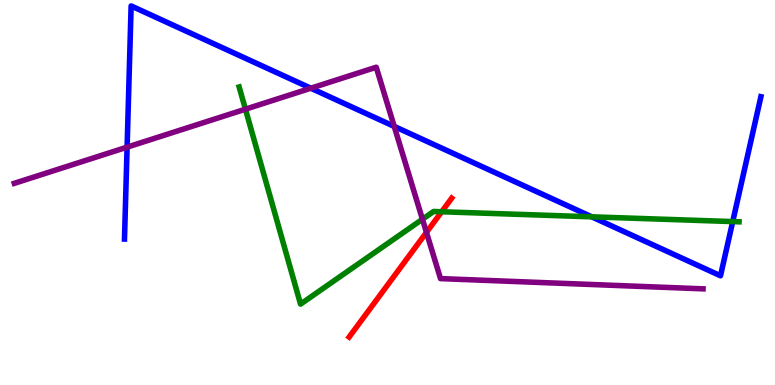[{'lines': ['blue', 'red'], 'intersections': []}, {'lines': ['green', 'red'], 'intersections': [{'x': 5.7, 'y': 4.5}]}, {'lines': ['purple', 'red'], 'intersections': [{'x': 5.5, 'y': 3.96}]}, {'lines': ['blue', 'green'], 'intersections': [{'x': 7.64, 'y': 4.37}, {'x': 9.45, 'y': 4.24}]}, {'lines': ['blue', 'purple'], 'intersections': [{'x': 1.64, 'y': 6.18}, {'x': 4.01, 'y': 7.71}, {'x': 5.09, 'y': 6.72}]}, {'lines': ['green', 'purple'], 'intersections': [{'x': 3.17, 'y': 7.16}, {'x': 5.45, 'y': 4.31}]}]